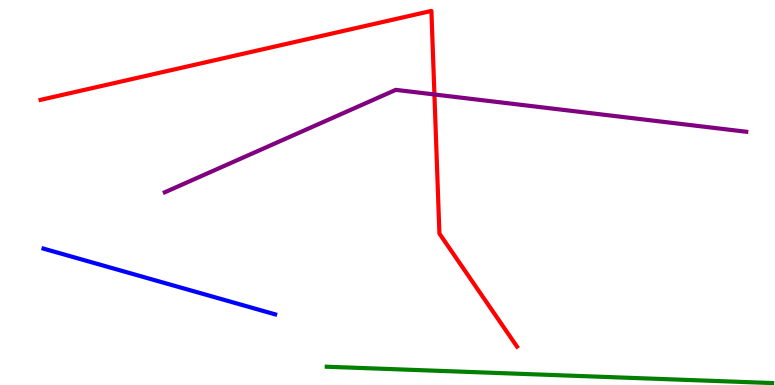[{'lines': ['blue', 'red'], 'intersections': []}, {'lines': ['green', 'red'], 'intersections': []}, {'lines': ['purple', 'red'], 'intersections': [{'x': 5.61, 'y': 7.55}]}, {'lines': ['blue', 'green'], 'intersections': []}, {'lines': ['blue', 'purple'], 'intersections': []}, {'lines': ['green', 'purple'], 'intersections': []}]